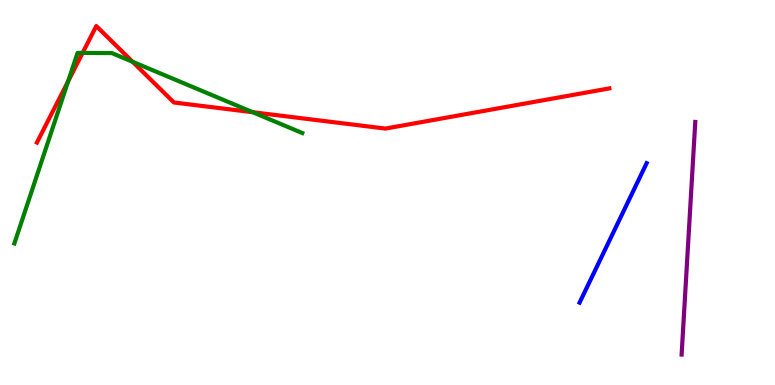[{'lines': ['blue', 'red'], 'intersections': []}, {'lines': ['green', 'red'], 'intersections': [{'x': 0.879, 'y': 7.89}, {'x': 1.07, 'y': 8.63}, {'x': 1.71, 'y': 8.4}, {'x': 3.26, 'y': 7.09}]}, {'lines': ['purple', 'red'], 'intersections': []}, {'lines': ['blue', 'green'], 'intersections': []}, {'lines': ['blue', 'purple'], 'intersections': []}, {'lines': ['green', 'purple'], 'intersections': []}]